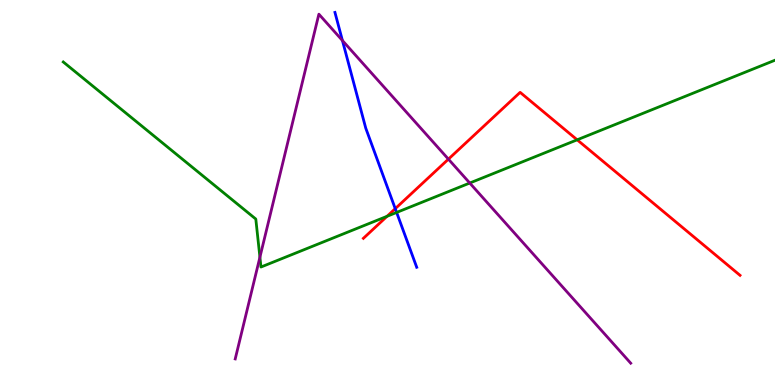[{'lines': ['blue', 'red'], 'intersections': [{'x': 5.1, 'y': 4.58}]}, {'lines': ['green', 'red'], 'intersections': [{'x': 4.99, 'y': 4.38}, {'x': 7.45, 'y': 6.37}]}, {'lines': ['purple', 'red'], 'intersections': [{'x': 5.79, 'y': 5.87}]}, {'lines': ['blue', 'green'], 'intersections': [{'x': 5.12, 'y': 4.48}]}, {'lines': ['blue', 'purple'], 'intersections': [{'x': 4.42, 'y': 8.95}]}, {'lines': ['green', 'purple'], 'intersections': [{'x': 3.35, 'y': 3.32}, {'x': 6.06, 'y': 5.25}]}]